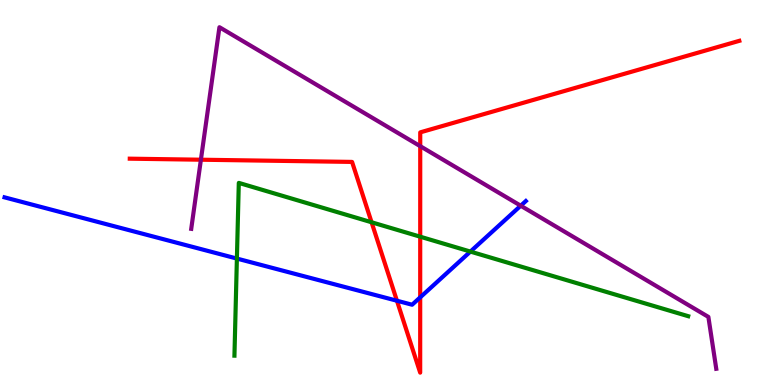[{'lines': ['blue', 'red'], 'intersections': [{'x': 5.12, 'y': 2.19}, {'x': 5.42, 'y': 2.28}]}, {'lines': ['green', 'red'], 'intersections': [{'x': 4.79, 'y': 4.23}, {'x': 5.42, 'y': 3.85}]}, {'lines': ['purple', 'red'], 'intersections': [{'x': 2.59, 'y': 5.85}, {'x': 5.42, 'y': 6.2}]}, {'lines': ['blue', 'green'], 'intersections': [{'x': 3.06, 'y': 3.28}, {'x': 6.07, 'y': 3.47}]}, {'lines': ['blue', 'purple'], 'intersections': [{'x': 6.72, 'y': 4.66}]}, {'lines': ['green', 'purple'], 'intersections': []}]